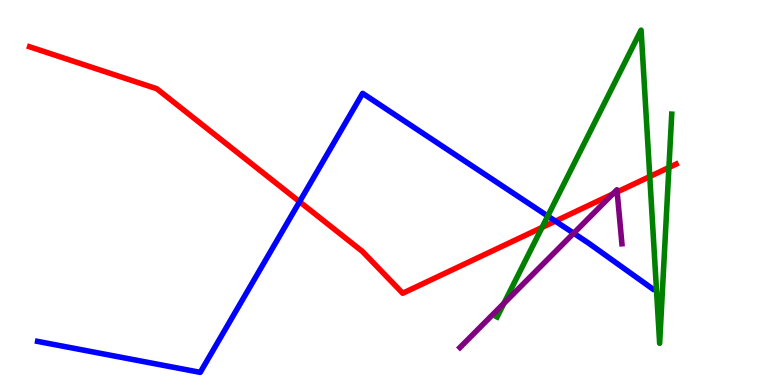[{'lines': ['blue', 'red'], 'intersections': [{'x': 3.87, 'y': 4.76}, {'x': 7.17, 'y': 4.26}]}, {'lines': ['green', 'red'], 'intersections': [{'x': 6.99, 'y': 4.09}, {'x': 8.38, 'y': 5.41}, {'x': 8.63, 'y': 5.65}]}, {'lines': ['purple', 'red'], 'intersections': [{'x': 7.91, 'y': 4.96}, {'x': 7.96, 'y': 5.01}]}, {'lines': ['blue', 'green'], 'intersections': [{'x': 7.07, 'y': 4.39}]}, {'lines': ['blue', 'purple'], 'intersections': [{'x': 7.4, 'y': 3.94}]}, {'lines': ['green', 'purple'], 'intersections': [{'x': 6.5, 'y': 2.12}]}]